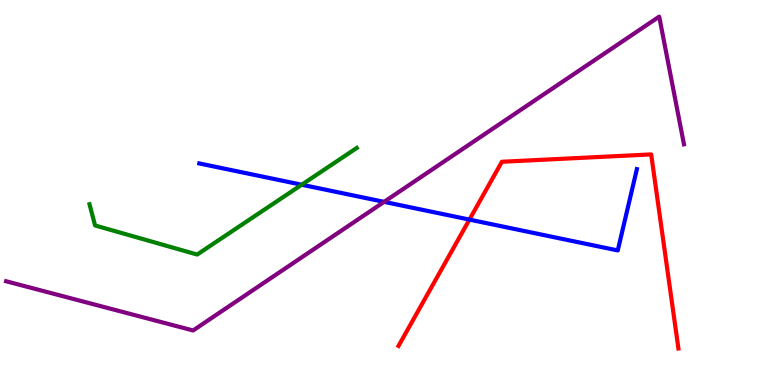[{'lines': ['blue', 'red'], 'intersections': [{'x': 6.06, 'y': 4.3}]}, {'lines': ['green', 'red'], 'intersections': []}, {'lines': ['purple', 'red'], 'intersections': []}, {'lines': ['blue', 'green'], 'intersections': [{'x': 3.89, 'y': 5.2}]}, {'lines': ['blue', 'purple'], 'intersections': [{'x': 4.96, 'y': 4.76}]}, {'lines': ['green', 'purple'], 'intersections': []}]